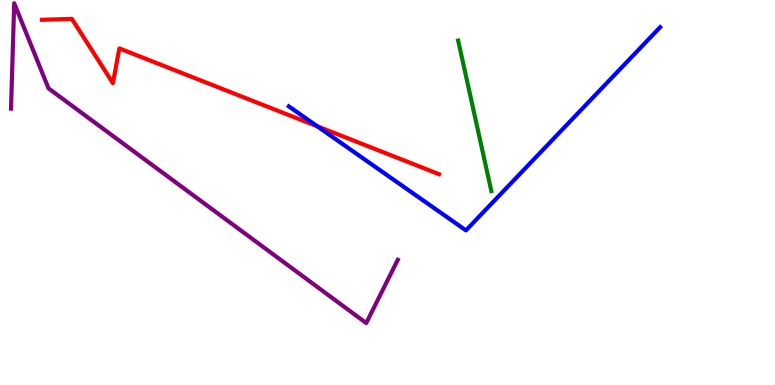[{'lines': ['blue', 'red'], 'intersections': [{'x': 4.09, 'y': 6.72}]}, {'lines': ['green', 'red'], 'intersections': []}, {'lines': ['purple', 'red'], 'intersections': []}, {'lines': ['blue', 'green'], 'intersections': []}, {'lines': ['blue', 'purple'], 'intersections': []}, {'lines': ['green', 'purple'], 'intersections': []}]